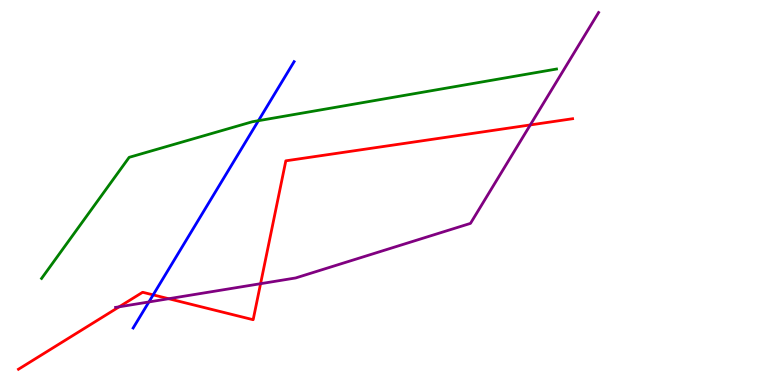[{'lines': ['blue', 'red'], 'intersections': [{'x': 1.98, 'y': 2.34}]}, {'lines': ['green', 'red'], 'intersections': []}, {'lines': ['purple', 'red'], 'intersections': [{'x': 1.54, 'y': 2.03}, {'x': 2.18, 'y': 2.24}, {'x': 3.36, 'y': 2.63}, {'x': 6.84, 'y': 6.75}]}, {'lines': ['blue', 'green'], 'intersections': [{'x': 3.33, 'y': 6.87}]}, {'lines': ['blue', 'purple'], 'intersections': [{'x': 1.92, 'y': 2.16}]}, {'lines': ['green', 'purple'], 'intersections': []}]